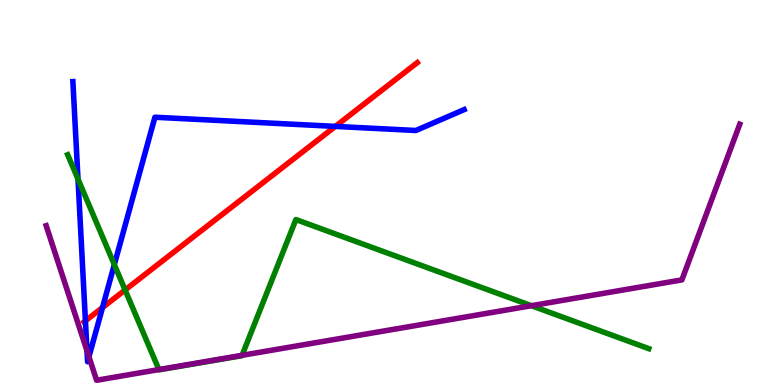[{'lines': ['blue', 'red'], 'intersections': [{'x': 1.1, 'y': 1.67}, {'x': 1.32, 'y': 2.01}, {'x': 4.33, 'y': 6.72}]}, {'lines': ['green', 'red'], 'intersections': [{'x': 1.61, 'y': 2.47}]}, {'lines': ['purple', 'red'], 'intersections': []}, {'lines': ['blue', 'green'], 'intersections': [{'x': 1.01, 'y': 5.35}, {'x': 1.48, 'y': 3.13}]}, {'lines': ['blue', 'purple'], 'intersections': [{'x': 1.12, 'y': 0.887}, {'x': 1.15, 'y': 0.732}]}, {'lines': ['green', 'purple'], 'intersections': [{'x': 2.05, 'y': 0.401}, {'x': 3.12, 'y': 0.771}, {'x': 6.86, 'y': 2.06}]}]